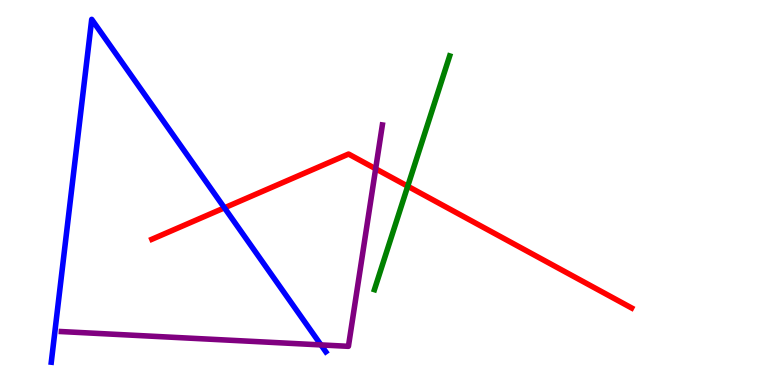[{'lines': ['blue', 'red'], 'intersections': [{'x': 2.9, 'y': 4.6}]}, {'lines': ['green', 'red'], 'intersections': [{'x': 5.26, 'y': 5.16}]}, {'lines': ['purple', 'red'], 'intersections': [{'x': 4.85, 'y': 5.62}]}, {'lines': ['blue', 'green'], 'intersections': []}, {'lines': ['blue', 'purple'], 'intersections': [{'x': 4.14, 'y': 1.04}]}, {'lines': ['green', 'purple'], 'intersections': []}]